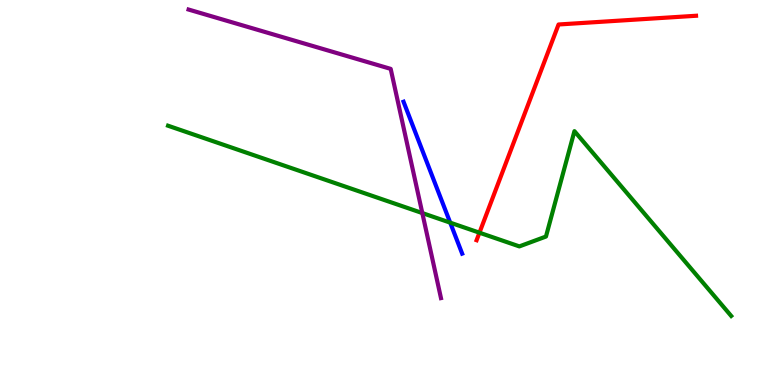[{'lines': ['blue', 'red'], 'intersections': []}, {'lines': ['green', 'red'], 'intersections': [{'x': 6.19, 'y': 3.96}]}, {'lines': ['purple', 'red'], 'intersections': []}, {'lines': ['blue', 'green'], 'intersections': [{'x': 5.81, 'y': 4.22}]}, {'lines': ['blue', 'purple'], 'intersections': []}, {'lines': ['green', 'purple'], 'intersections': [{'x': 5.45, 'y': 4.47}]}]